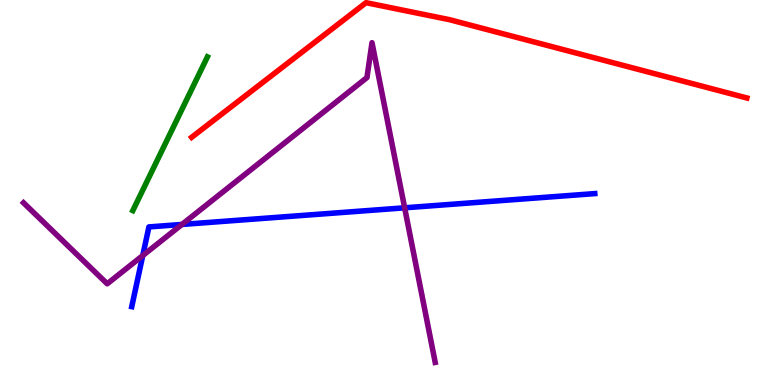[{'lines': ['blue', 'red'], 'intersections': []}, {'lines': ['green', 'red'], 'intersections': []}, {'lines': ['purple', 'red'], 'intersections': []}, {'lines': ['blue', 'green'], 'intersections': []}, {'lines': ['blue', 'purple'], 'intersections': [{'x': 1.84, 'y': 3.36}, {'x': 2.35, 'y': 4.17}, {'x': 5.22, 'y': 4.6}]}, {'lines': ['green', 'purple'], 'intersections': []}]